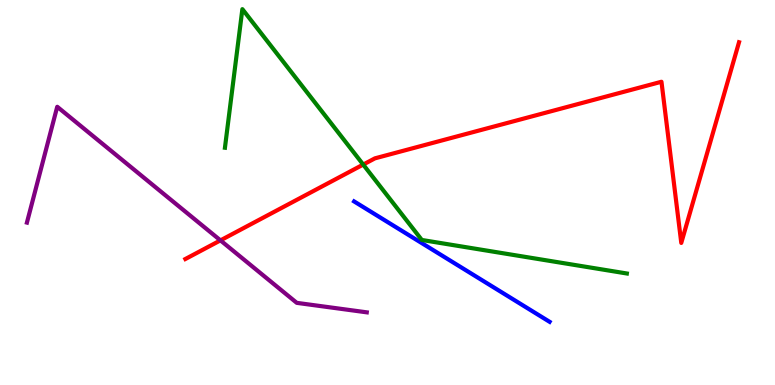[{'lines': ['blue', 'red'], 'intersections': []}, {'lines': ['green', 'red'], 'intersections': [{'x': 4.69, 'y': 5.73}]}, {'lines': ['purple', 'red'], 'intersections': [{'x': 2.84, 'y': 3.76}]}, {'lines': ['blue', 'green'], 'intersections': []}, {'lines': ['blue', 'purple'], 'intersections': []}, {'lines': ['green', 'purple'], 'intersections': []}]